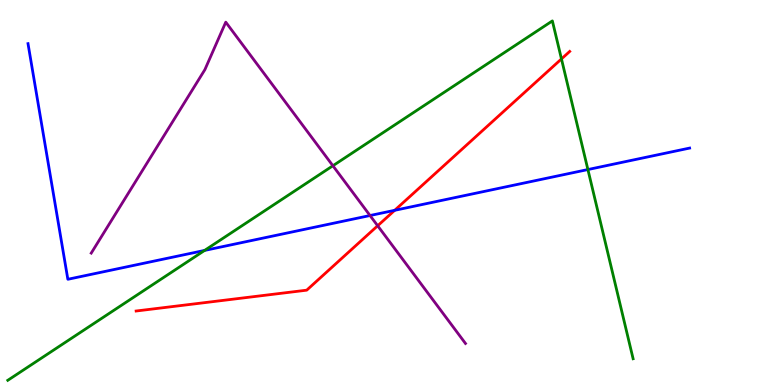[{'lines': ['blue', 'red'], 'intersections': [{'x': 5.09, 'y': 4.54}]}, {'lines': ['green', 'red'], 'intersections': [{'x': 7.24, 'y': 8.47}]}, {'lines': ['purple', 'red'], 'intersections': [{'x': 4.87, 'y': 4.14}]}, {'lines': ['blue', 'green'], 'intersections': [{'x': 2.64, 'y': 3.5}, {'x': 7.59, 'y': 5.6}]}, {'lines': ['blue', 'purple'], 'intersections': [{'x': 4.77, 'y': 4.4}]}, {'lines': ['green', 'purple'], 'intersections': [{'x': 4.3, 'y': 5.69}]}]